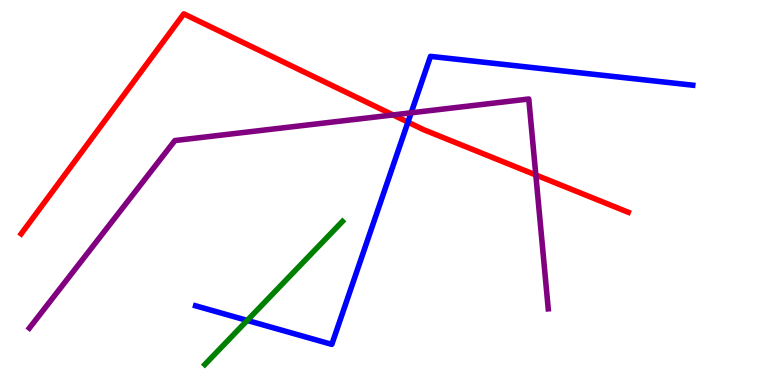[{'lines': ['blue', 'red'], 'intersections': [{'x': 5.26, 'y': 6.83}]}, {'lines': ['green', 'red'], 'intersections': []}, {'lines': ['purple', 'red'], 'intersections': [{'x': 5.07, 'y': 7.01}, {'x': 6.91, 'y': 5.46}]}, {'lines': ['blue', 'green'], 'intersections': [{'x': 3.19, 'y': 1.68}]}, {'lines': ['blue', 'purple'], 'intersections': [{'x': 5.31, 'y': 7.07}]}, {'lines': ['green', 'purple'], 'intersections': []}]